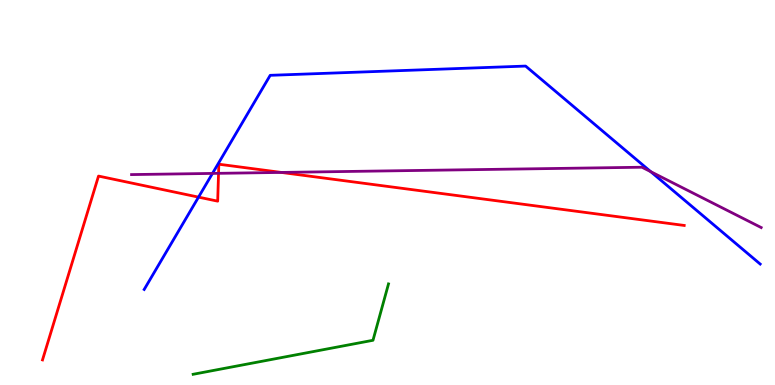[{'lines': ['blue', 'red'], 'intersections': [{'x': 2.56, 'y': 4.88}]}, {'lines': ['green', 'red'], 'intersections': []}, {'lines': ['purple', 'red'], 'intersections': [{'x': 2.82, 'y': 5.5}, {'x': 3.63, 'y': 5.52}]}, {'lines': ['blue', 'green'], 'intersections': []}, {'lines': ['blue', 'purple'], 'intersections': [{'x': 2.74, 'y': 5.5}, {'x': 8.4, 'y': 5.54}]}, {'lines': ['green', 'purple'], 'intersections': []}]